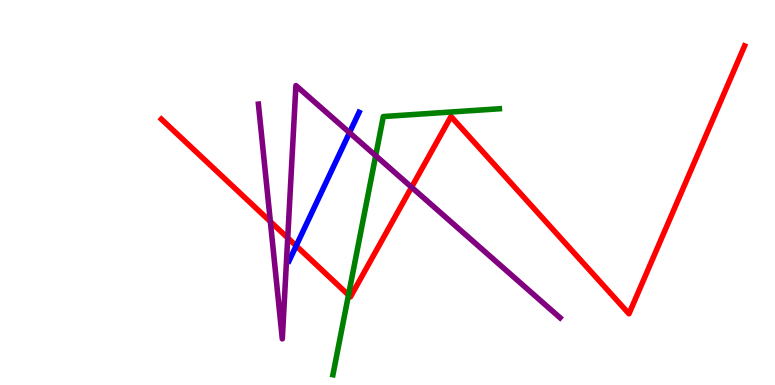[{'lines': ['blue', 'red'], 'intersections': [{'x': 3.82, 'y': 3.61}]}, {'lines': ['green', 'red'], 'intersections': [{'x': 4.5, 'y': 2.34}]}, {'lines': ['purple', 'red'], 'intersections': [{'x': 3.49, 'y': 4.24}, {'x': 3.71, 'y': 3.82}, {'x': 5.31, 'y': 5.14}]}, {'lines': ['blue', 'green'], 'intersections': []}, {'lines': ['blue', 'purple'], 'intersections': [{'x': 4.51, 'y': 6.55}]}, {'lines': ['green', 'purple'], 'intersections': [{'x': 4.85, 'y': 5.96}]}]